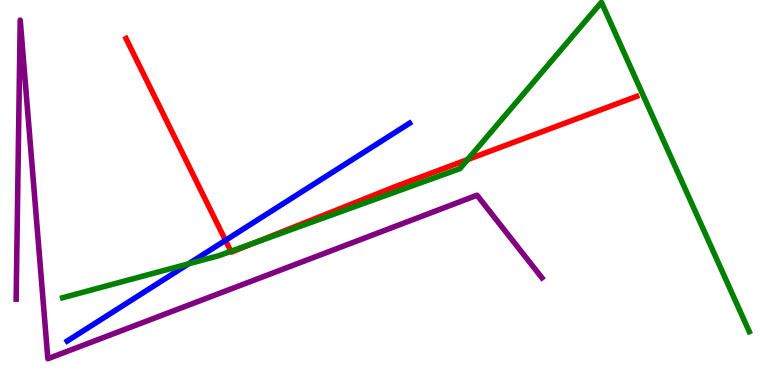[{'lines': ['blue', 'red'], 'intersections': [{'x': 2.91, 'y': 3.76}]}, {'lines': ['green', 'red'], 'intersections': [{'x': 2.98, 'y': 3.47}, {'x': 3.29, 'y': 3.7}, {'x': 6.03, 'y': 5.86}]}, {'lines': ['purple', 'red'], 'intersections': []}, {'lines': ['blue', 'green'], 'intersections': [{'x': 2.43, 'y': 3.15}]}, {'lines': ['blue', 'purple'], 'intersections': []}, {'lines': ['green', 'purple'], 'intersections': []}]